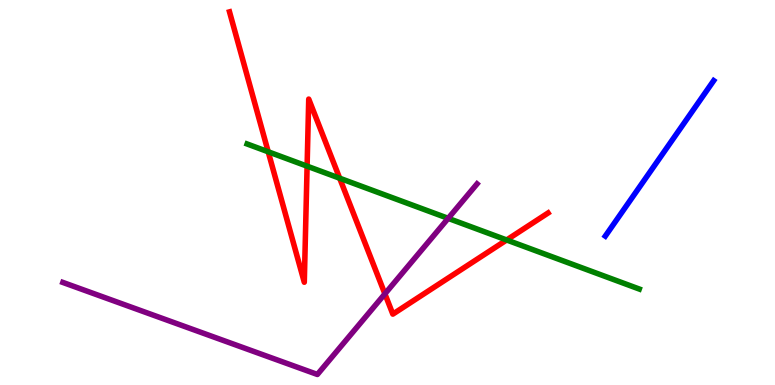[{'lines': ['blue', 'red'], 'intersections': []}, {'lines': ['green', 'red'], 'intersections': [{'x': 3.46, 'y': 6.06}, {'x': 3.96, 'y': 5.68}, {'x': 4.38, 'y': 5.37}, {'x': 6.54, 'y': 3.77}]}, {'lines': ['purple', 'red'], 'intersections': [{'x': 4.97, 'y': 2.37}]}, {'lines': ['blue', 'green'], 'intersections': []}, {'lines': ['blue', 'purple'], 'intersections': []}, {'lines': ['green', 'purple'], 'intersections': [{'x': 5.78, 'y': 4.33}]}]